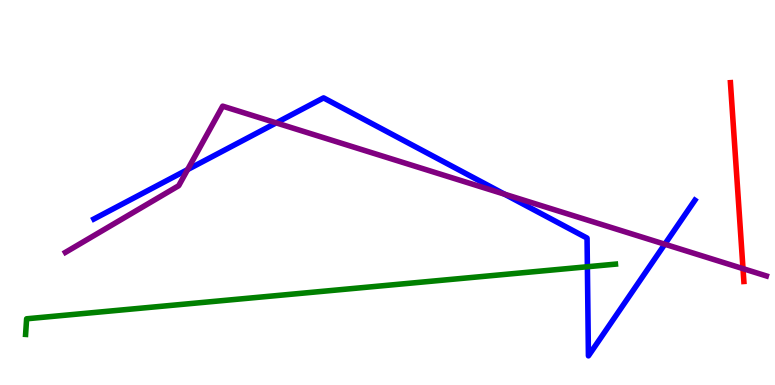[{'lines': ['blue', 'red'], 'intersections': []}, {'lines': ['green', 'red'], 'intersections': []}, {'lines': ['purple', 'red'], 'intersections': [{'x': 9.59, 'y': 3.02}]}, {'lines': ['blue', 'green'], 'intersections': [{'x': 7.58, 'y': 3.07}]}, {'lines': ['blue', 'purple'], 'intersections': [{'x': 2.42, 'y': 5.59}, {'x': 3.56, 'y': 6.81}, {'x': 6.51, 'y': 4.96}, {'x': 8.58, 'y': 3.66}]}, {'lines': ['green', 'purple'], 'intersections': []}]